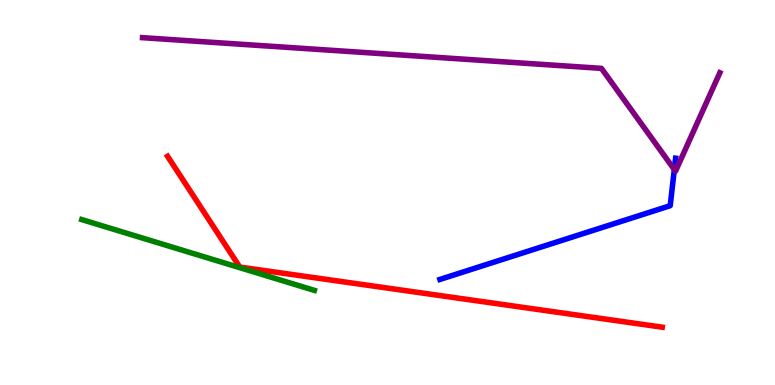[{'lines': ['blue', 'red'], 'intersections': []}, {'lines': ['green', 'red'], 'intersections': []}, {'lines': ['purple', 'red'], 'intersections': []}, {'lines': ['blue', 'green'], 'intersections': []}, {'lines': ['blue', 'purple'], 'intersections': [{'x': 8.7, 'y': 5.6}]}, {'lines': ['green', 'purple'], 'intersections': []}]